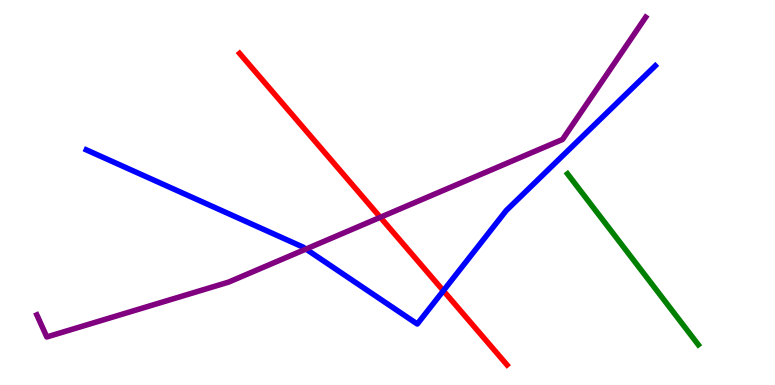[{'lines': ['blue', 'red'], 'intersections': [{'x': 5.72, 'y': 2.45}]}, {'lines': ['green', 'red'], 'intersections': []}, {'lines': ['purple', 'red'], 'intersections': [{'x': 4.91, 'y': 4.36}]}, {'lines': ['blue', 'green'], 'intersections': []}, {'lines': ['blue', 'purple'], 'intersections': [{'x': 3.95, 'y': 3.53}]}, {'lines': ['green', 'purple'], 'intersections': []}]